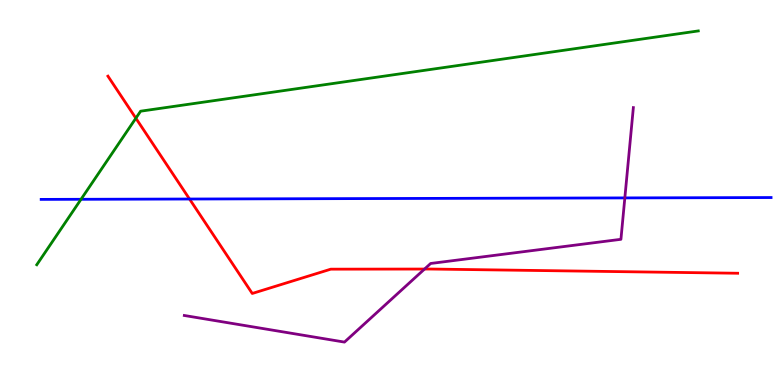[{'lines': ['blue', 'red'], 'intersections': [{'x': 2.45, 'y': 4.83}]}, {'lines': ['green', 'red'], 'intersections': [{'x': 1.75, 'y': 6.93}]}, {'lines': ['purple', 'red'], 'intersections': [{'x': 5.48, 'y': 3.01}]}, {'lines': ['blue', 'green'], 'intersections': [{'x': 1.05, 'y': 4.82}]}, {'lines': ['blue', 'purple'], 'intersections': [{'x': 8.06, 'y': 4.86}]}, {'lines': ['green', 'purple'], 'intersections': []}]